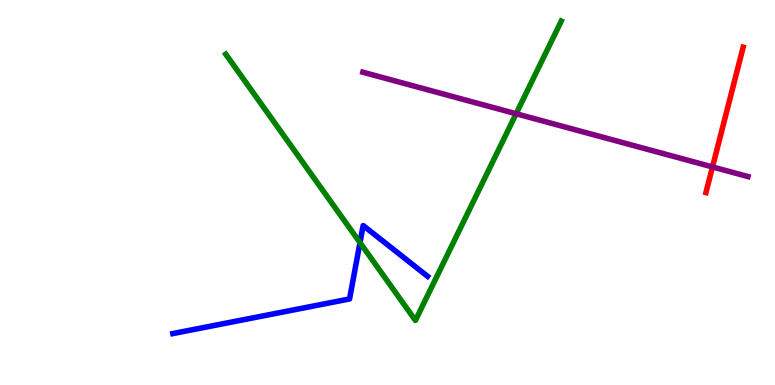[{'lines': ['blue', 'red'], 'intersections': []}, {'lines': ['green', 'red'], 'intersections': []}, {'lines': ['purple', 'red'], 'intersections': [{'x': 9.19, 'y': 5.66}]}, {'lines': ['blue', 'green'], 'intersections': [{'x': 4.64, 'y': 3.7}]}, {'lines': ['blue', 'purple'], 'intersections': []}, {'lines': ['green', 'purple'], 'intersections': [{'x': 6.66, 'y': 7.05}]}]